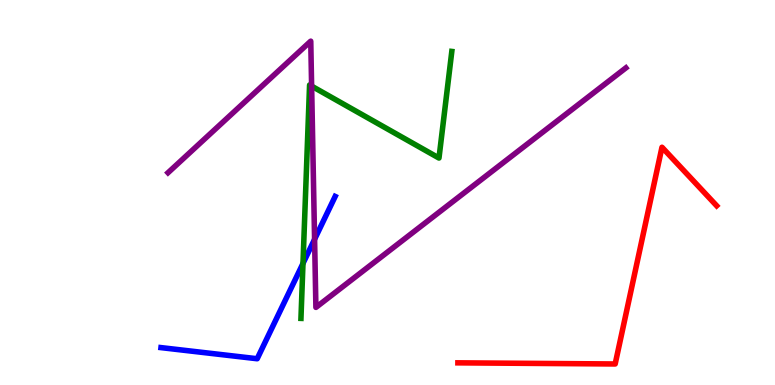[{'lines': ['blue', 'red'], 'intersections': []}, {'lines': ['green', 'red'], 'intersections': []}, {'lines': ['purple', 'red'], 'intersections': []}, {'lines': ['blue', 'green'], 'intersections': [{'x': 3.91, 'y': 3.16}]}, {'lines': ['blue', 'purple'], 'intersections': [{'x': 4.06, 'y': 3.78}]}, {'lines': ['green', 'purple'], 'intersections': [{'x': 4.02, 'y': 7.76}]}]